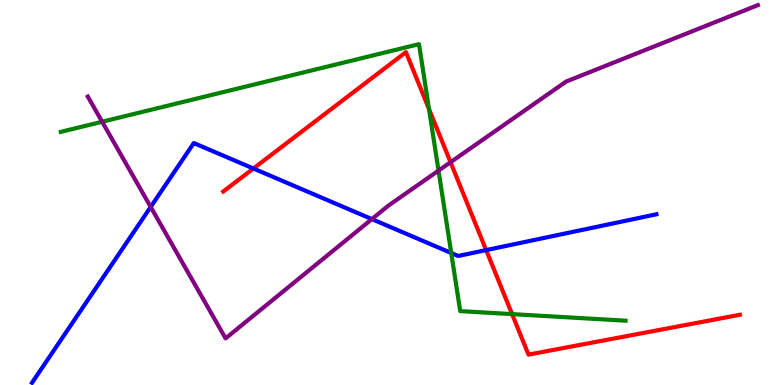[{'lines': ['blue', 'red'], 'intersections': [{'x': 3.27, 'y': 5.62}, {'x': 6.27, 'y': 3.5}]}, {'lines': ['green', 'red'], 'intersections': [{'x': 5.54, 'y': 7.17}, {'x': 6.61, 'y': 1.84}]}, {'lines': ['purple', 'red'], 'intersections': [{'x': 5.81, 'y': 5.79}]}, {'lines': ['blue', 'green'], 'intersections': [{'x': 5.82, 'y': 3.43}]}, {'lines': ['blue', 'purple'], 'intersections': [{'x': 1.94, 'y': 4.63}, {'x': 4.8, 'y': 4.31}]}, {'lines': ['green', 'purple'], 'intersections': [{'x': 1.32, 'y': 6.84}, {'x': 5.66, 'y': 5.57}]}]